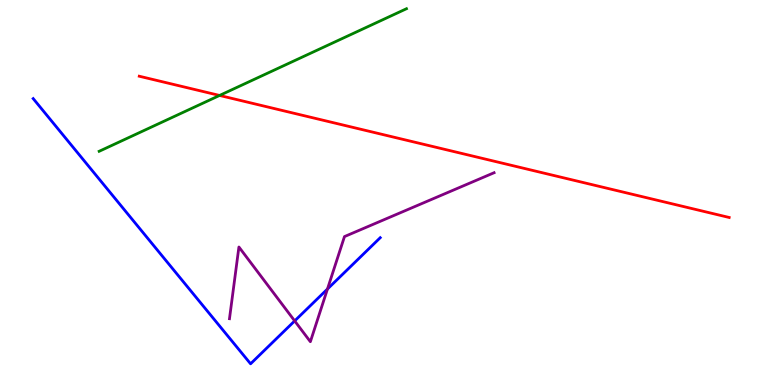[{'lines': ['blue', 'red'], 'intersections': []}, {'lines': ['green', 'red'], 'intersections': [{'x': 2.83, 'y': 7.52}]}, {'lines': ['purple', 'red'], 'intersections': []}, {'lines': ['blue', 'green'], 'intersections': []}, {'lines': ['blue', 'purple'], 'intersections': [{'x': 3.8, 'y': 1.66}, {'x': 4.23, 'y': 2.49}]}, {'lines': ['green', 'purple'], 'intersections': []}]